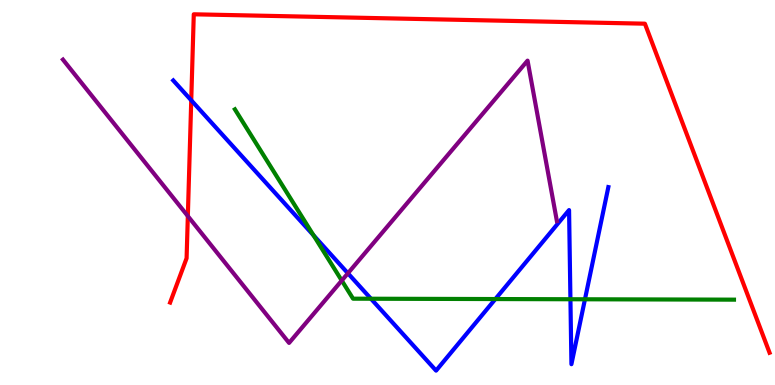[{'lines': ['blue', 'red'], 'intersections': [{'x': 2.47, 'y': 7.39}]}, {'lines': ['green', 'red'], 'intersections': []}, {'lines': ['purple', 'red'], 'intersections': [{'x': 2.42, 'y': 4.39}]}, {'lines': ['blue', 'green'], 'intersections': [{'x': 4.05, 'y': 3.89}, {'x': 4.79, 'y': 2.24}, {'x': 6.39, 'y': 2.23}, {'x': 7.36, 'y': 2.23}, {'x': 7.55, 'y': 2.23}]}, {'lines': ['blue', 'purple'], 'intersections': [{'x': 4.49, 'y': 2.9}]}, {'lines': ['green', 'purple'], 'intersections': [{'x': 4.41, 'y': 2.71}]}]